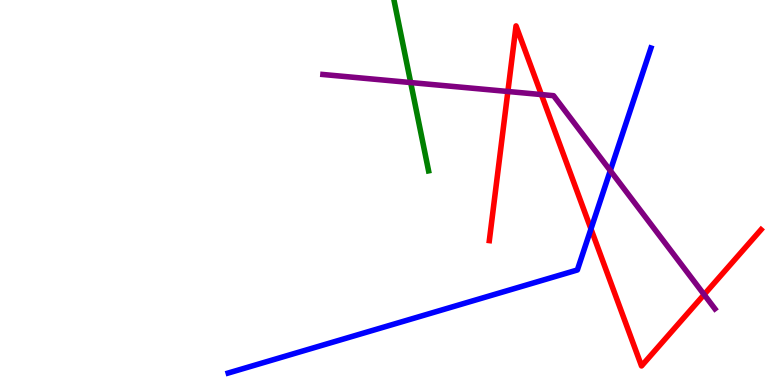[{'lines': ['blue', 'red'], 'intersections': [{'x': 7.63, 'y': 4.05}]}, {'lines': ['green', 'red'], 'intersections': []}, {'lines': ['purple', 'red'], 'intersections': [{'x': 6.55, 'y': 7.62}, {'x': 6.99, 'y': 7.54}, {'x': 9.09, 'y': 2.35}]}, {'lines': ['blue', 'green'], 'intersections': []}, {'lines': ['blue', 'purple'], 'intersections': [{'x': 7.87, 'y': 5.57}]}, {'lines': ['green', 'purple'], 'intersections': [{'x': 5.3, 'y': 7.86}]}]